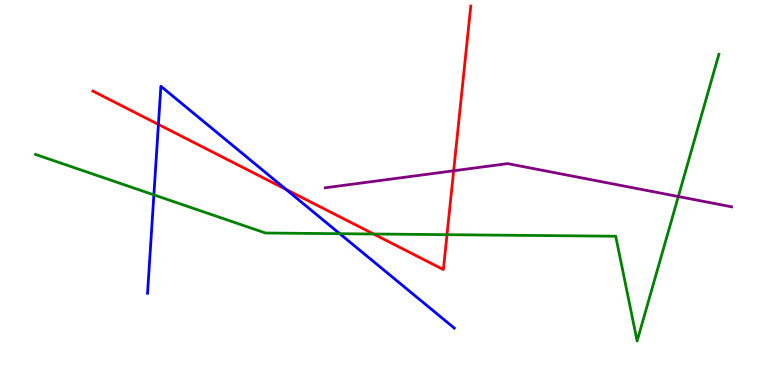[{'lines': ['blue', 'red'], 'intersections': [{'x': 2.04, 'y': 6.77}, {'x': 3.69, 'y': 5.08}]}, {'lines': ['green', 'red'], 'intersections': [{'x': 4.82, 'y': 3.92}, {'x': 5.77, 'y': 3.9}]}, {'lines': ['purple', 'red'], 'intersections': [{'x': 5.85, 'y': 5.56}]}, {'lines': ['blue', 'green'], 'intersections': [{'x': 1.99, 'y': 4.94}, {'x': 4.38, 'y': 3.93}]}, {'lines': ['blue', 'purple'], 'intersections': []}, {'lines': ['green', 'purple'], 'intersections': [{'x': 8.75, 'y': 4.9}]}]